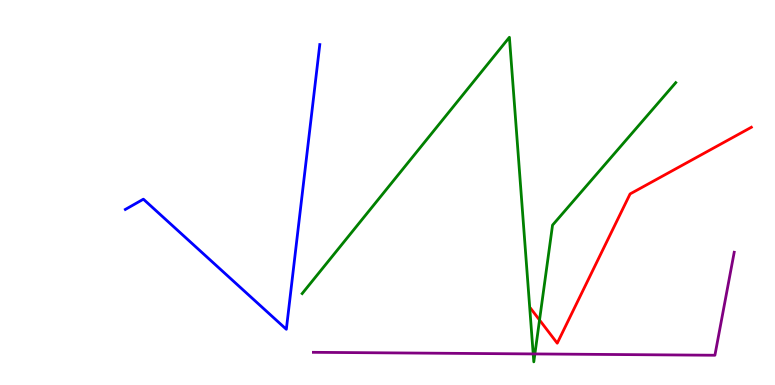[{'lines': ['blue', 'red'], 'intersections': []}, {'lines': ['green', 'red'], 'intersections': [{'x': 6.96, 'y': 1.69}]}, {'lines': ['purple', 'red'], 'intersections': []}, {'lines': ['blue', 'green'], 'intersections': []}, {'lines': ['blue', 'purple'], 'intersections': []}, {'lines': ['green', 'purple'], 'intersections': [{'x': 6.88, 'y': 0.807}, {'x': 6.9, 'y': 0.807}]}]